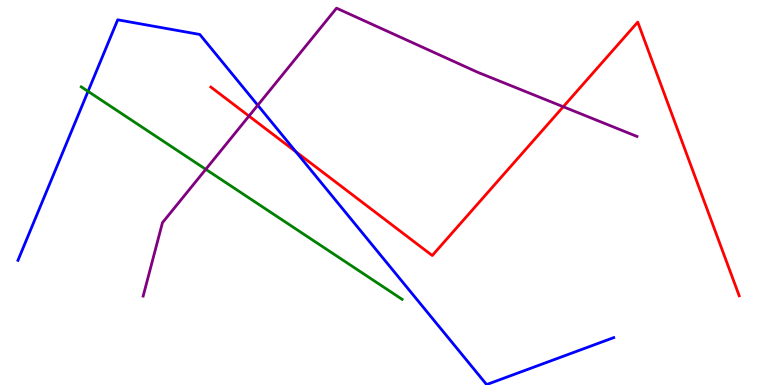[{'lines': ['blue', 'red'], 'intersections': [{'x': 3.82, 'y': 6.06}]}, {'lines': ['green', 'red'], 'intersections': []}, {'lines': ['purple', 'red'], 'intersections': [{'x': 3.21, 'y': 6.99}, {'x': 7.27, 'y': 7.23}]}, {'lines': ['blue', 'green'], 'intersections': [{'x': 1.14, 'y': 7.63}]}, {'lines': ['blue', 'purple'], 'intersections': [{'x': 3.33, 'y': 7.27}]}, {'lines': ['green', 'purple'], 'intersections': [{'x': 2.66, 'y': 5.6}]}]